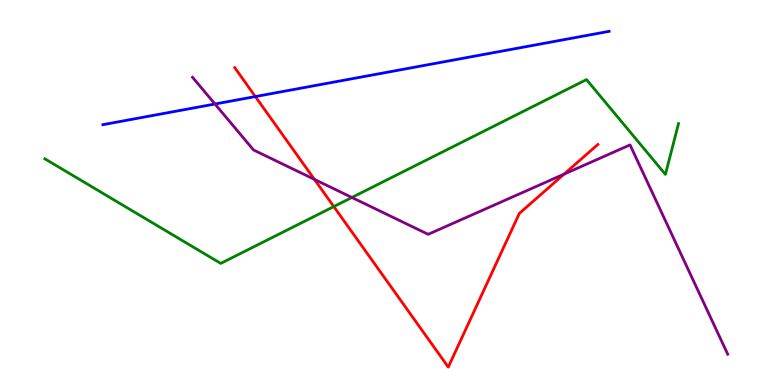[{'lines': ['blue', 'red'], 'intersections': [{'x': 3.29, 'y': 7.49}]}, {'lines': ['green', 'red'], 'intersections': [{'x': 4.31, 'y': 4.63}]}, {'lines': ['purple', 'red'], 'intersections': [{'x': 4.06, 'y': 5.34}, {'x': 7.28, 'y': 5.48}]}, {'lines': ['blue', 'green'], 'intersections': []}, {'lines': ['blue', 'purple'], 'intersections': [{'x': 2.77, 'y': 7.3}]}, {'lines': ['green', 'purple'], 'intersections': [{'x': 4.54, 'y': 4.87}]}]